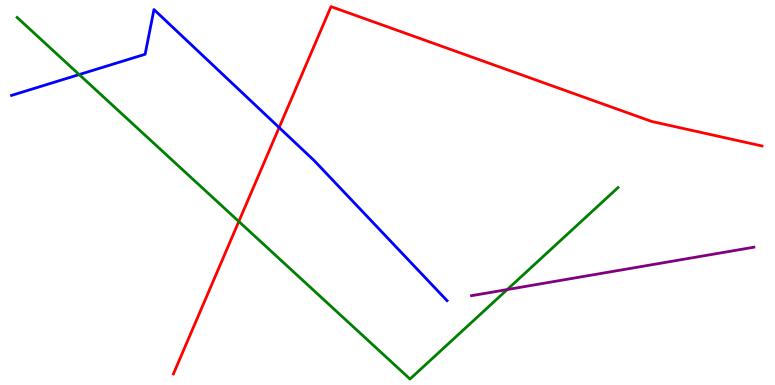[{'lines': ['blue', 'red'], 'intersections': [{'x': 3.6, 'y': 6.69}]}, {'lines': ['green', 'red'], 'intersections': [{'x': 3.08, 'y': 4.25}]}, {'lines': ['purple', 'red'], 'intersections': []}, {'lines': ['blue', 'green'], 'intersections': [{'x': 1.02, 'y': 8.06}]}, {'lines': ['blue', 'purple'], 'intersections': []}, {'lines': ['green', 'purple'], 'intersections': [{'x': 6.54, 'y': 2.48}]}]